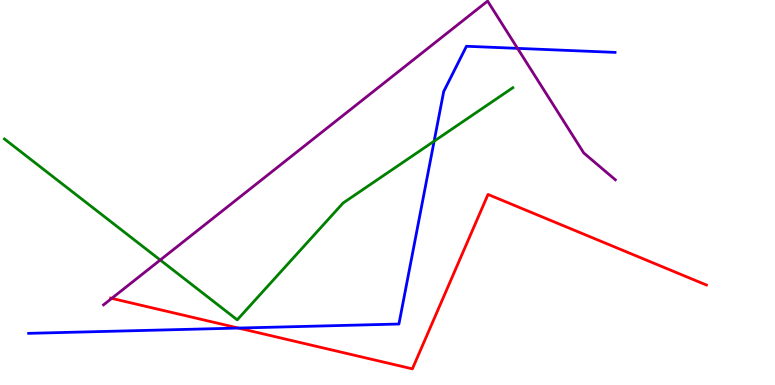[{'lines': ['blue', 'red'], 'intersections': [{'x': 3.08, 'y': 1.48}]}, {'lines': ['green', 'red'], 'intersections': []}, {'lines': ['purple', 'red'], 'intersections': [{'x': 1.44, 'y': 2.25}]}, {'lines': ['blue', 'green'], 'intersections': [{'x': 5.6, 'y': 6.33}]}, {'lines': ['blue', 'purple'], 'intersections': [{'x': 6.68, 'y': 8.74}]}, {'lines': ['green', 'purple'], 'intersections': [{'x': 2.07, 'y': 3.25}]}]